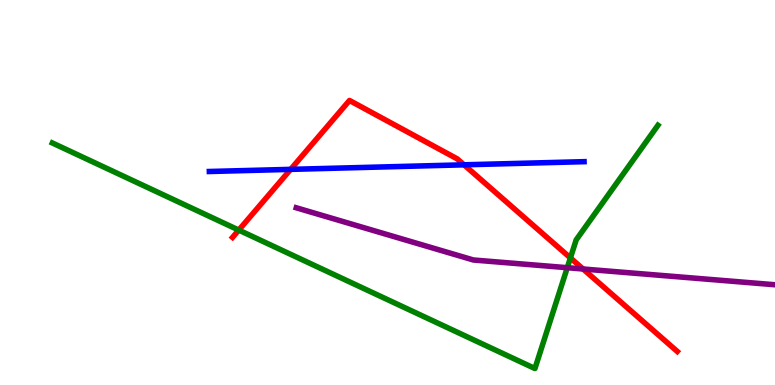[{'lines': ['blue', 'red'], 'intersections': [{'x': 3.75, 'y': 5.6}, {'x': 5.99, 'y': 5.72}]}, {'lines': ['green', 'red'], 'intersections': [{'x': 3.08, 'y': 4.02}, {'x': 7.36, 'y': 3.3}]}, {'lines': ['purple', 'red'], 'intersections': [{'x': 7.52, 'y': 3.01}]}, {'lines': ['blue', 'green'], 'intersections': []}, {'lines': ['blue', 'purple'], 'intersections': []}, {'lines': ['green', 'purple'], 'intersections': [{'x': 7.32, 'y': 3.05}]}]